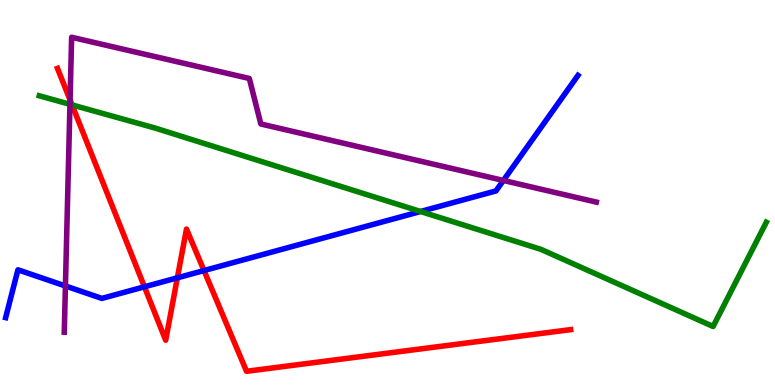[{'lines': ['blue', 'red'], 'intersections': [{'x': 1.86, 'y': 2.55}, {'x': 2.29, 'y': 2.78}, {'x': 2.63, 'y': 2.97}]}, {'lines': ['green', 'red'], 'intersections': [{'x': 0.929, 'y': 7.28}]}, {'lines': ['purple', 'red'], 'intersections': [{'x': 0.904, 'y': 7.4}]}, {'lines': ['blue', 'green'], 'intersections': [{'x': 5.43, 'y': 4.51}]}, {'lines': ['blue', 'purple'], 'intersections': [{'x': 0.844, 'y': 2.57}, {'x': 6.5, 'y': 5.31}]}, {'lines': ['green', 'purple'], 'intersections': [{'x': 0.903, 'y': 7.29}]}]